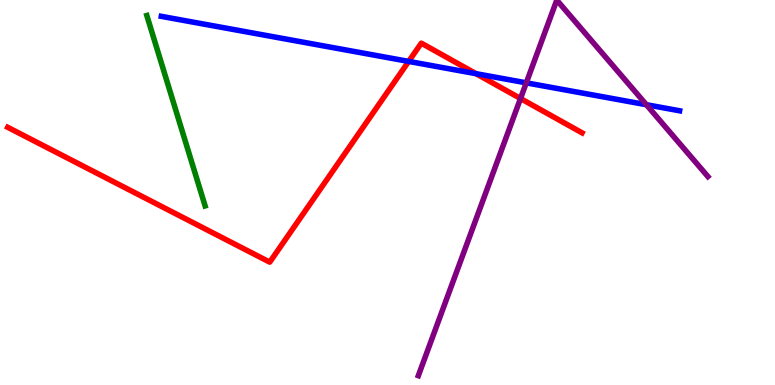[{'lines': ['blue', 'red'], 'intersections': [{'x': 5.27, 'y': 8.4}, {'x': 6.14, 'y': 8.09}]}, {'lines': ['green', 'red'], 'intersections': []}, {'lines': ['purple', 'red'], 'intersections': [{'x': 6.72, 'y': 7.44}]}, {'lines': ['blue', 'green'], 'intersections': []}, {'lines': ['blue', 'purple'], 'intersections': [{'x': 6.79, 'y': 7.85}, {'x': 8.34, 'y': 7.28}]}, {'lines': ['green', 'purple'], 'intersections': []}]